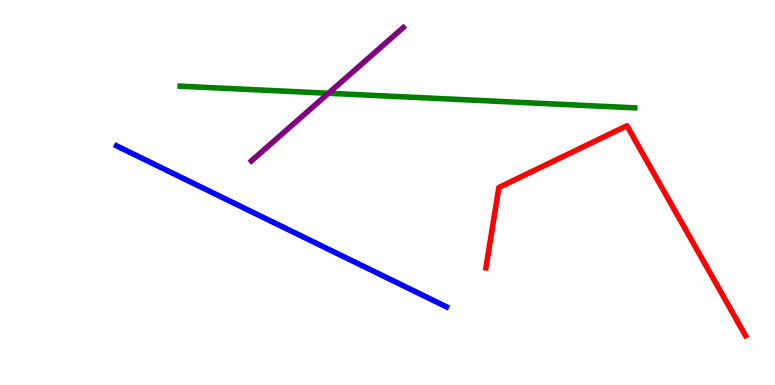[{'lines': ['blue', 'red'], 'intersections': []}, {'lines': ['green', 'red'], 'intersections': []}, {'lines': ['purple', 'red'], 'intersections': []}, {'lines': ['blue', 'green'], 'intersections': []}, {'lines': ['blue', 'purple'], 'intersections': []}, {'lines': ['green', 'purple'], 'intersections': [{'x': 4.24, 'y': 7.58}]}]